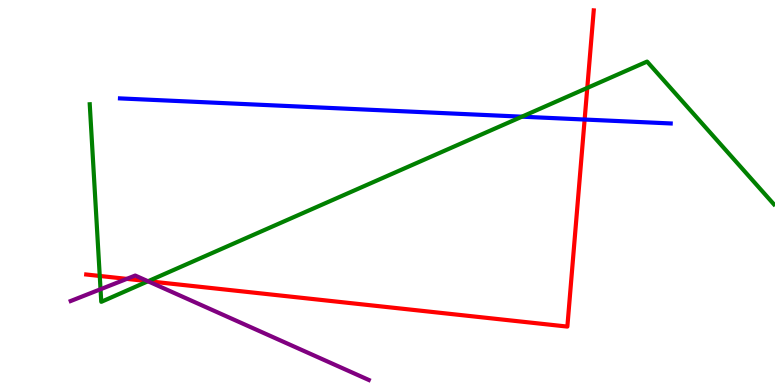[{'lines': ['blue', 'red'], 'intersections': [{'x': 7.54, 'y': 6.9}]}, {'lines': ['green', 'red'], 'intersections': [{'x': 1.29, 'y': 2.83}, {'x': 1.91, 'y': 2.7}, {'x': 7.58, 'y': 7.72}]}, {'lines': ['purple', 'red'], 'intersections': [{'x': 1.64, 'y': 2.76}, {'x': 1.91, 'y': 2.7}]}, {'lines': ['blue', 'green'], 'intersections': [{'x': 6.73, 'y': 6.97}]}, {'lines': ['blue', 'purple'], 'intersections': []}, {'lines': ['green', 'purple'], 'intersections': [{'x': 1.3, 'y': 2.49}, {'x': 1.91, 'y': 2.69}]}]